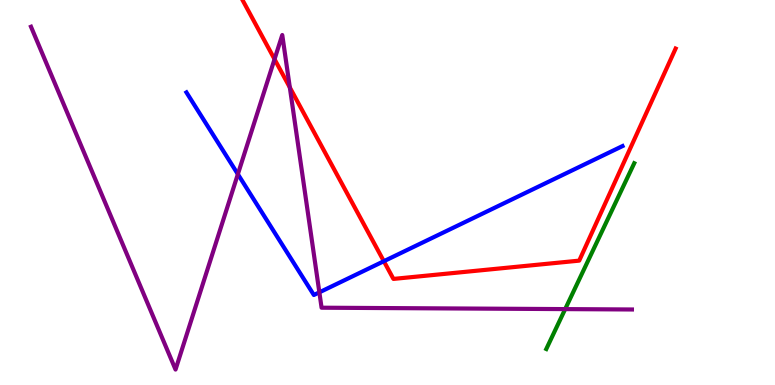[{'lines': ['blue', 'red'], 'intersections': [{'x': 4.95, 'y': 3.21}]}, {'lines': ['green', 'red'], 'intersections': []}, {'lines': ['purple', 'red'], 'intersections': [{'x': 3.54, 'y': 8.46}, {'x': 3.74, 'y': 7.73}]}, {'lines': ['blue', 'green'], 'intersections': []}, {'lines': ['blue', 'purple'], 'intersections': [{'x': 3.07, 'y': 5.48}, {'x': 4.12, 'y': 2.41}]}, {'lines': ['green', 'purple'], 'intersections': [{'x': 7.29, 'y': 1.97}]}]